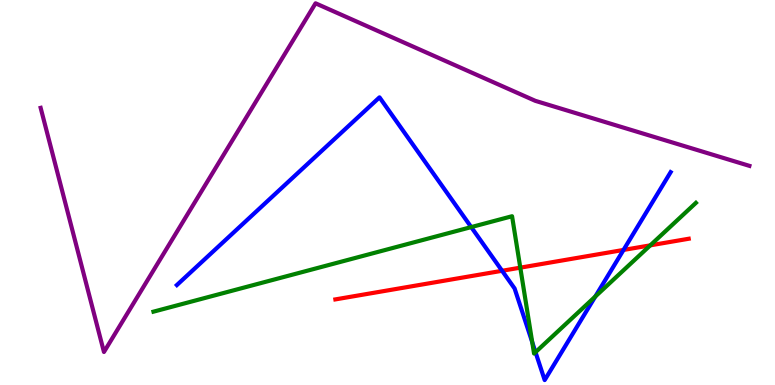[{'lines': ['blue', 'red'], 'intersections': [{'x': 6.48, 'y': 2.97}, {'x': 8.05, 'y': 3.51}]}, {'lines': ['green', 'red'], 'intersections': [{'x': 6.71, 'y': 3.05}, {'x': 8.39, 'y': 3.63}]}, {'lines': ['purple', 'red'], 'intersections': []}, {'lines': ['blue', 'green'], 'intersections': [{'x': 6.08, 'y': 4.1}, {'x': 6.87, 'y': 1.11}, {'x': 6.91, 'y': 0.852}, {'x': 7.68, 'y': 2.3}]}, {'lines': ['blue', 'purple'], 'intersections': []}, {'lines': ['green', 'purple'], 'intersections': []}]